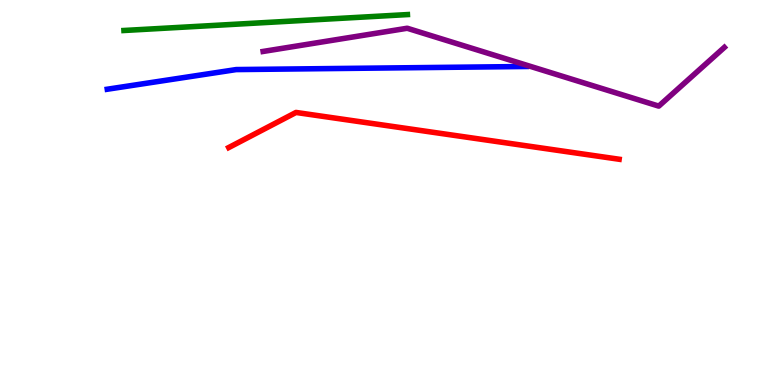[{'lines': ['blue', 'red'], 'intersections': []}, {'lines': ['green', 'red'], 'intersections': []}, {'lines': ['purple', 'red'], 'intersections': []}, {'lines': ['blue', 'green'], 'intersections': []}, {'lines': ['blue', 'purple'], 'intersections': []}, {'lines': ['green', 'purple'], 'intersections': []}]